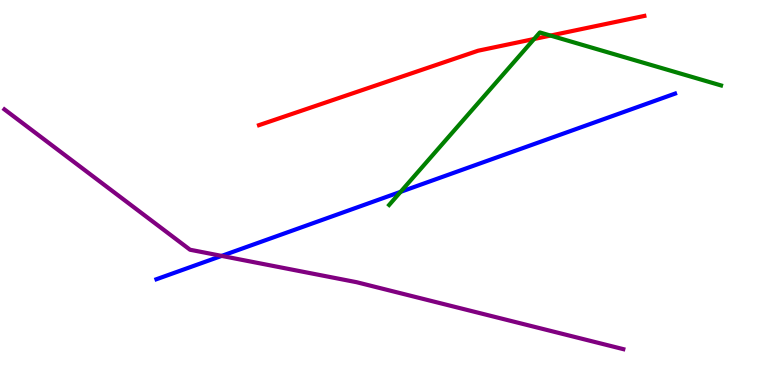[{'lines': ['blue', 'red'], 'intersections': []}, {'lines': ['green', 'red'], 'intersections': [{'x': 6.89, 'y': 8.99}, {'x': 7.1, 'y': 9.08}]}, {'lines': ['purple', 'red'], 'intersections': []}, {'lines': ['blue', 'green'], 'intersections': [{'x': 5.17, 'y': 5.02}]}, {'lines': ['blue', 'purple'], 'intersections': [{'x': 2.86, 'y': 3.35}]}, {'lines': ['green', 'purple'], 'intersections': []}]